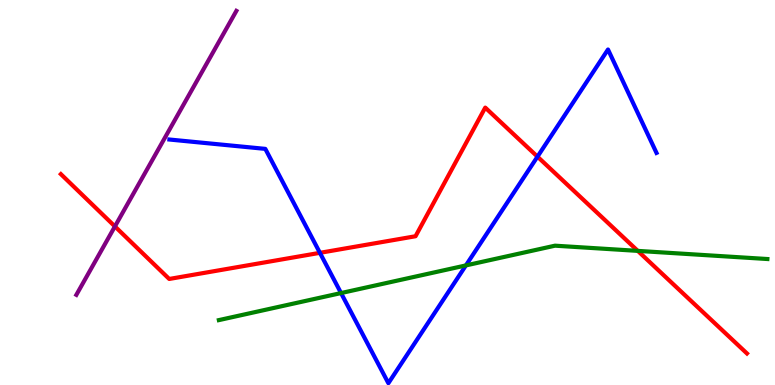[{'lines': ['blue', 'red'], 'intersections': [{'x': 4.13, 'y': 3.43}, {'x': 6.94, 'y': 5.93}]}, {'lines': ['green', 'red'], 'intersections': [{'x': 8.23, 'y': 3.48}]}, {'lines': ['purple', 'red'], 'intersections': [{'x': 1.48, 'y': 4.12}]}, {'lines': ['blue', 'green'], 'intersections': [{'x': 4.4, 'y': 2.39}, {'x': 6.01, 'y': 3.11}]}, {'lines': ['blue', 'purple'], 'intersections': []}, {'lines': ['green', 'purple'], 'intersections': []}]